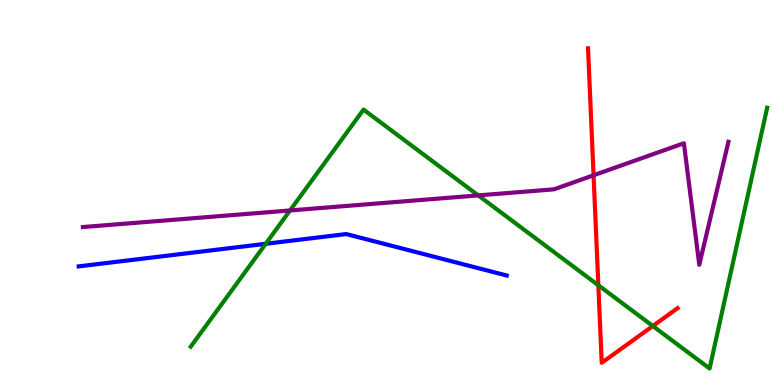[{'lines': ['blue', 'red'], 'intersections': []}, {'lines': ['green', 'red'], 'intersections': [{'x': 7.72, 'y': 2.59}, {'x': 8.42, 'y': 1.53}]}, {'lines': ['purple', 'red'], 'intersections': [{'x': 7.66, 'y': 5.45}]}, {'lines': ['blue', 'green'], 'intersections': [{'x': 3.43, 'y': 3.67}]}, {'lines': ['blue', 'purple'], 'intersections': []}, {'lines': ['green', 'purple'], 'intersections': [{'x': 3.74, 'y': 4.53}, {'x': 6.17, 'y': 4.92}]}]